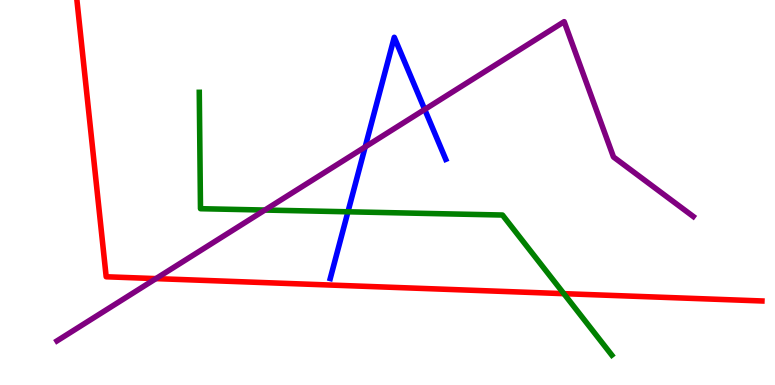[{'lines': ['blue', 'red'], 'intersections': []}, {'lines': ['green', 'red'], 'intersections': [{'x': 7.28, 'y': 2.37}]}, {'lines': ['purple', 'red'], 'intersections': [{'x': 2.01, 'y': 2.76}]}, {'lines': ['blue', 'green'], 'intersections': [{'x': 4.49, 'y': 4.5}]}, {'lines': ['blue', 'purple'], 'intersections': [{'x': 4.71, 'y': 6.18}, {'x': 5.48, 'y': 7.16}]}, {'lines': ['green', 'purple'], 'intersections': [{'x': 3.42, 'y': 4.54}]}]